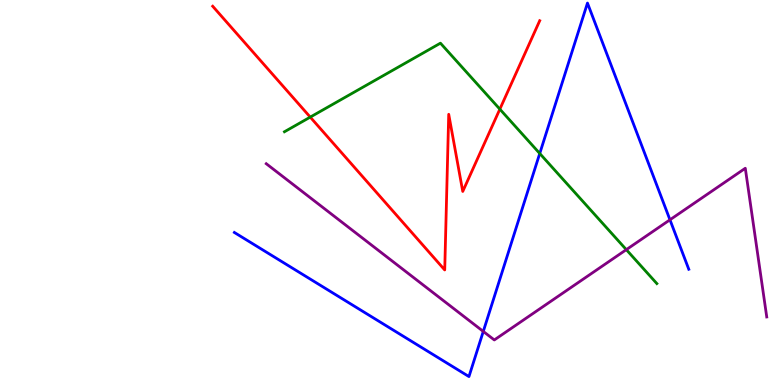[{'lines': ['blue', 'red'], 'intersections': []}, {'lines': ['green', 'red'], 'intersections': [{'x': 4.0, 'y': 6.96}, {'x': 6.45, 'y': 7.16}]}, {'lines': ['purple', 'red'], 'intersections': []}, {'lines': ['blue', 'green'], 'intersections': [{'x': 6.96, 'y': 6.01}]}, {'lines': ['blue', 'purple'], 'intersections': [{'x': 6.24, 'y': 1.39}, {'x': 8.64, 'y': 4.29}]}, {'lines': ['green', 'purple'], 'intersections': [{'x': 8.08, 'y': 3.52}]}]